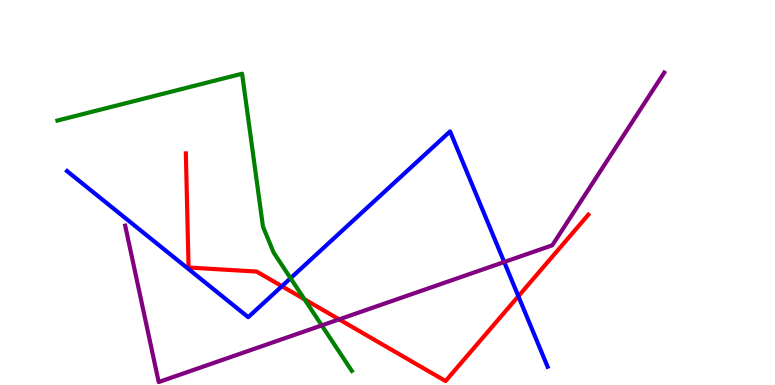[{'lines': ['blue', 'red'], 'intersections': [{'x': 3.64, 'y': 2.57}, {'x': 6.69, 'y': 2.31}]}, {'lines': ['green', 'red'], 'intersections': [{'x': 3.93, 'y': 2.23}]}, {'lines': ['purple', 'red'], 'intersections': [{'x': 4.38, 'y': 1.7}]}, {'lines': ['blue', 'green'], 'intersections': [{'x': 3.75, 'y': 2.77}]}, {'lines': ['blue', 'purple'], 'intersections': [{'x': 6.51, 'y': 3.19}]}, {'lines': ['green', 'purple'], 'intersections': [{'x': 4.15, 'y': 1.55}]}]